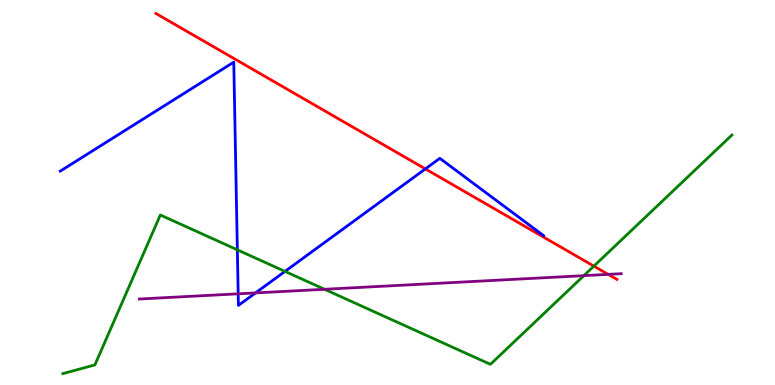[{'lines': ['blue', 'red'], 'intersections': [{'x': 5.49, 'y': 5.61}]}, {'lines': ['green', 'red'], 'intersections': [{'x': 7.66, 'y': 3.09}]}, {'lines': ['purple', 'red'], 'intersections': [{'x': 7.85, 'y': 2.87}]}, {'lines': ['blue', 'green'], 'intersections': [{'x': 3.06, 'y': 3.51}, {'x': 3.68, 'y': 2.95}]}, {'lines': ['blue', 'purple'], 'intersections': [{'x': 3.07, 'y': 2.37}, {'x': 3.3, 'y': 2.39}]}, {'lines': ['green', 'purple'], 'intersections': [{'x': 4.19, 'y': 2.49}, {'x': 7.53, 'y': 2.84}]}]